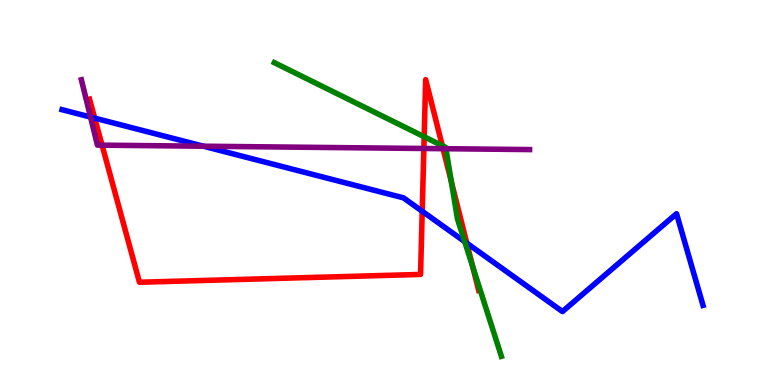[{'lines': ['blue', 'red'], 'intersections': [{'x': 1.22, 'y': 6.93}, {'x': 5.45, 'y': 4.51}, {'x': 6.02, 'y': 3.68}]}, {'lines': ['green', 'red'], 'intersections': [{'x': 5.47, 'y': 6.45}, {'x': 5.71, 'y': 6.22}, {'x': 5.82, 'y': 5.28}, {'x': 6.1, 'y': 3.07}]}, {'lines': ['purple', 'red'], 'intersections': [{'x': 1.32, 'y': 6.23}, {'x': 5.47, 'y': 6.14}, {'x': 5.72, 'y': 6.14}]}, {'lines': ['blue', 'green'], 'intersections': [{'x': 6.0, 'y': 3.72}]}, {'lines': ['blue', 'purple'], 'intersections': [{'x': 1.17, 'y': 6.96}, {'x': 2.63, 'y': 6.2}]}, {'lines': ['green', 'purple'], 'intersections': [{'x': 5.75, 'y': 6.14}]}]